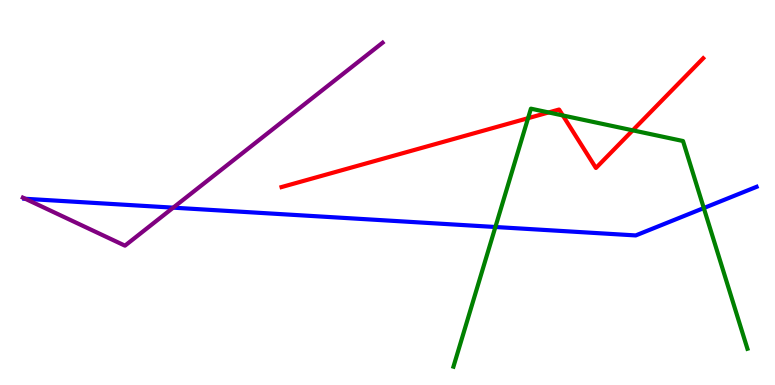[{'lines': ['blue', 'red'], 'intersections': []}, {'lines': ['green', 'red'], 'intersections': [{'x': 6.81, 'y': 6.93}, {'x': 7.08, 'y': 7.08}, {'x': 7.26, 'y': 7.0}, {'x': 8.16, 'y': 6.61}]}, {'lines': ['purple', 'red'], 'intersections': []}, {'lines': ['blue', 'green'], 'intersections': [{'x': 6.39, 'y': 4.1}, {'x': 9.08, 'y': 4.6}]}, {'lines': ['blue', 'purple'], 'intersections': [{'x': 0.326, 'y': 4.84}, {'x': 2.23, 'y': 4.61}]}, {'lines': ['green', 'purple'], 'intersections': []}]